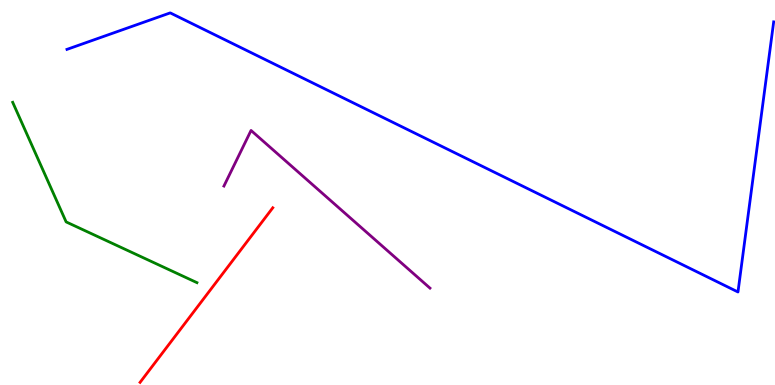[{'lines': ['blue', 'red'], 'intersections': []}, {'lines': ['green', 'red'], 'intersections': []}, {'lines': ['purple', 'red'], 'intersections': []}, {'lines': ['blue', 'green'], 'intersections': []}, {'lines': ['blue', 'purple'], 'intersections': []}, {'lines': ['green', 'purple'], 'intersections': []}]